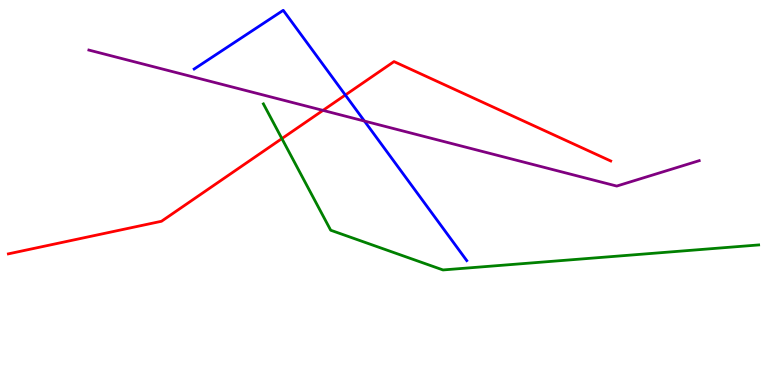[{'lines': ['blue', 'red'], 'intersections': [{'x': 4.46, 'y': 7.53}]}, {'lines': ['green', 'red'], 'intersections': [{'x': 3.64, 'y': 6.4}]}, {'lines': ['purple', 'red'], 'intersections': [{'x': 4.17, 'y': 7.13}]}, {'lines': ['blue', 'green'], 'intersections': []}, {'lines': ['blue', 'purple'], 'intersections': [{'x': 4.7, 'y': 6.86}]}, {'lines': ['green', 'purple'], 'intersections': []}]